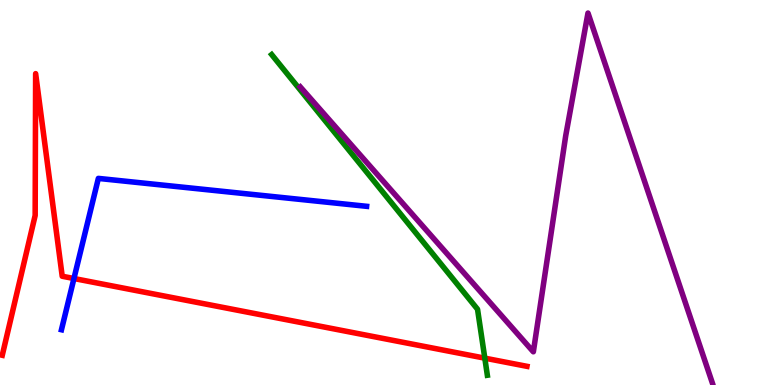[{'lines': ['blue', 'red'], 'intersections': [{'x': 0.954, 'y': 2.77}]}, {'lines': ['green', 'red'], 'intersections': [{'x': 6.26, 'y': 0.697}]}, {'lines': ['purple', 'red'], 'intersections': []}, {'lines': ['blue', 'green'], 'intersections': []}, {'lines': ['blue', 'purple'], 'intersections': []}, {'lines': ['green', 'purple'], 'intersections': []}]